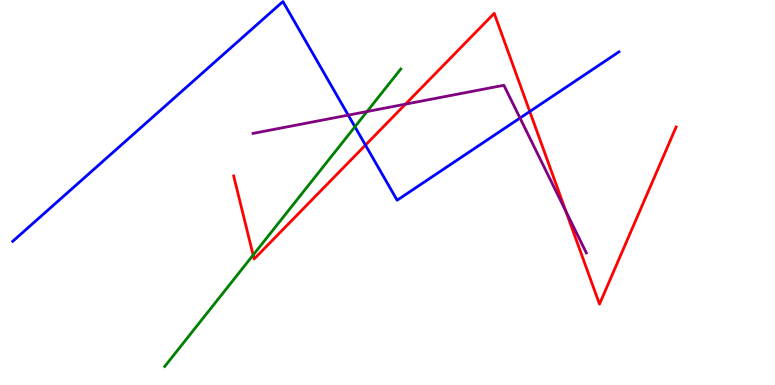[{'lines': ['blue', 'red'], 'intersections': [{'x': 4.72, 'y': 6.23}, {'x': 6.84, 'y': 7.1}]}, {'lines': ['green', 'red'], 'intersections': [{'x': 3.27, 'y': 3.38}]}, {'lines': ['purple', 'red'], 'intersections': [{'x': 5.23, 'y': 7.29}, {'x': 7.3, 'y': 4.51}]}, {'lines': ['blue', 'green'], 'intersections': [{'x': 4.58, 'y': 6.71}]}, {'lines': ['blue', 'purple'], 'intersections': [{'x': 4.49, 'y': 7.01}, {'x': 6.71, 'y': 6.93}]}, {'lines': ['green', 'purple'], 'intersections': [{'x': 4.74, 'y': 7.1}]}]